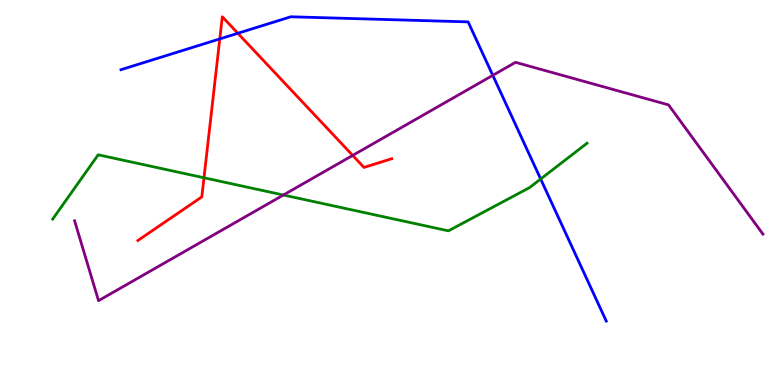[{'lines': ['blue', 'red'], 'intersections': [{'x': 2.84, 'y': 8.99}, {'x': 3.07, 'y': 9.14}]}, {'lines': ['green', 'red'], 'intersections': [{'x': 2.63, 'y': 5.38}]}, {'lines': ['purple', 'red'], 'intersections': [{'x': 4.55, 'y': 5.96}]}, {'lines': ['blue', 'green'], 'intersections': [{'x': 6.98, 'y': 5.35}]}, {'lines': ['blue', 'purple'], 'intersections': [{'x': 6.36, 'y': 8.04}]}, {'lines': ['green', 'purple'], 'intersections': [{'x': 3.66, 'y': 4.93}]}]